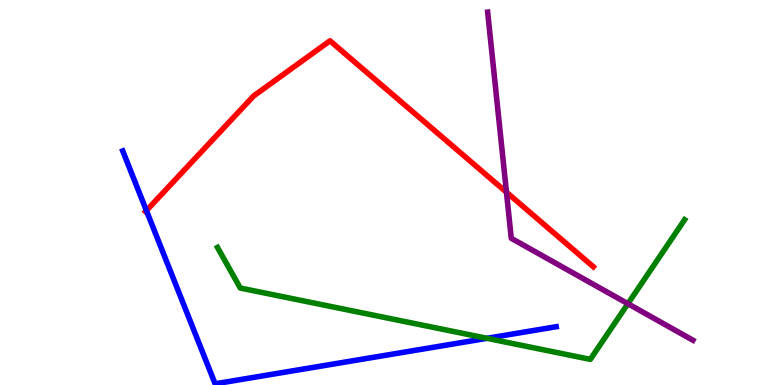[{'lines': ['blue', 'red'], 'intersections': [{'x': 1.89, 'y': 4.53}]}, {'lines': ['green', 'red'], 'intersections': []}, {'lines': ['purple', 'red'], 'intersections': [{'x': 6.53, 'y': 5.01}]}, {'lines': ['blue', 'green'], 'intersections': [{'x': 6.28, 'y': 1.21}]}, {'lines': ['blue', 'purple'], 'intersections': []}, {'lines': ['green', 'purple'], 'intersections': [{'x': 8.1, 'y': 2.11}]}]